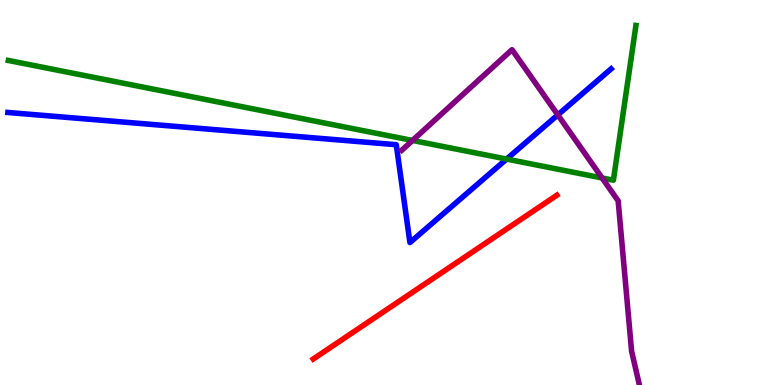[{'lines': ['blue', 'red'], 'intersections': []}, {'lines': ['green', 'red'], 'intersections': []}, {'lines': ['purple', 'red'], 'intersections': []}, {'lines': ['blue', 'green'], 'intersections': [{'x': 6.54, 'y': 5.87}]}, {'lines': ['blue', 'purple'], 'intersections': [{'x': 7.2, 'y': 7.02}]}, {'lines': ['green', 'purple'], 'intersections': [{'x': 5.32, 'y': 6.35}, {'x': 7.77, 'y': 5.38}]}]